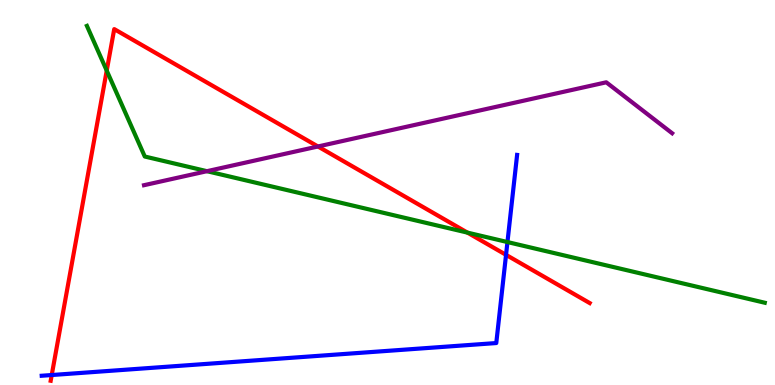[{'lines': ['blue', 'red'], 'intersections': [{'x': 0.667, 'y': 0.259}, {'x': 6.53, 'y': 3.38}]}, {'lines': ['green', 'red'], 'intersections': [{'x': 1.38, 'y': 8.17}, {'x': 6.03, 'y': 3.96}]}, {'lines': ['purple', 'red'], 'intersections': [{'x': 4.1, 'y': 6.2}]}, {'lines': ['blue', 'green'], 'intersections': [{'x': 6.55, 'y': 3.71}]}, {'lines': ['blue', 'purple'], 'intersections': []}, {'lines': ['green', 'purple'], 'intersections': [{'x': 2.67, 'y': 5.55}]}]